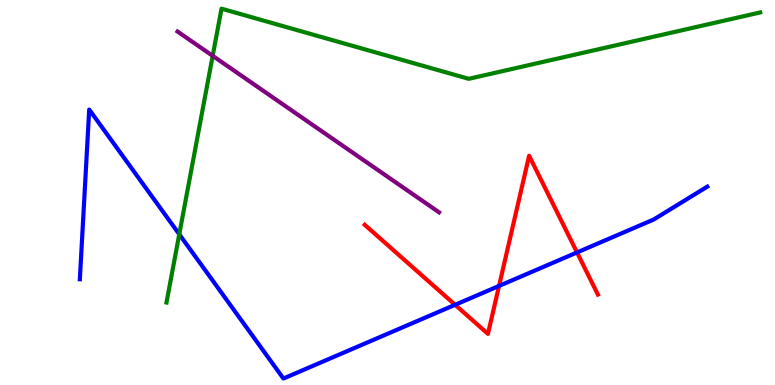[{'lines': ['blue', 'red'], 'intersections': [{'x': 5.87, 'y': 2.08}, {'x': 6.44, 'y': 2.57}, {'x': 7.45, 'y': 3.44}]}, {'lines': ['green', 'red'], 'intersections': []}, {'lines': ['purple', 'red'], 'intersections': []}, {'lines': ['blue', 'green'], 'intersections': [{'x': 2.31, 'y': 3.91}]}, {'lines': ['blue', 'purple'], 'intersections': []}, {'lines': ['green', 'purple'], 'intersections': [{'x': 2.74, 'y': 8.55}]}]